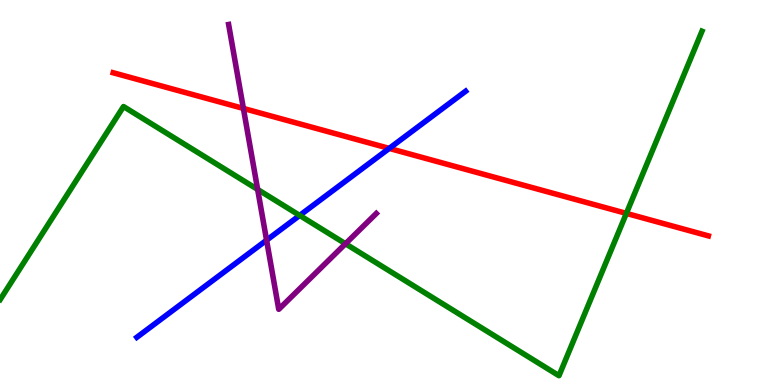[{'lines': ['blue', 'red'], 'intersections': [{'x': 5.02, 'y': 6.15}]}, {'lines': ['green', 'red'], 'intersections': [{'x': 8.08, 'y': 4.46}]}, {'lines': ['purple', 'red'], 'intersections': [{'x': 3.14, 'y': 7.18}]}, {'lines': ['blue', 'green'], 'intersections': [{'x': 3.87, 'y': 4.4}]}, {'lines': ['blue', 'purple'], 'intersections': [{'x': 3.44, 'y': 3.76}]}, {'lines': ['green', 'purple'], 'intersections': [{'x': 3.32, 'y': 5.08}, {'x': 4.46, 'y': 3.67}]}]